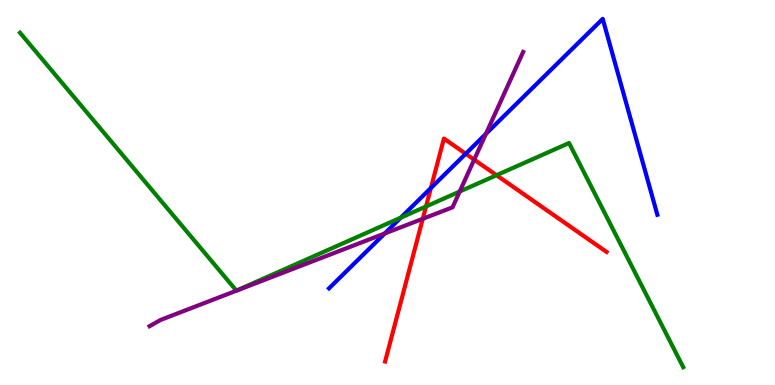[{'lines': ['blue', 'red'], 'intersections': [{'x': 5.56, 'y': 5.12}, {'x': 6.01, 'y': 6.01}]}, {'lines': ['green', 'red'], 'intersections': [{'x': 5.5, 'y': 4.64}, {'x': 6.41, 'y': 5.45}]}, {'lines': ['purple', 'red'], 'intersections': [{'x': 5.45, 'y': 4.32}, {'x': 6.12, 'y': 5.85}]}, {'lines': ['blue', 'green'], 'intersections': [{'x': 5.17, 'y': 4.35}]}, {'lines': ['blue', 'purple'], 'intersections': [{'x': 4.96, 'y': 3.94}, {'x': 6.27, 'y': 6.52}]}, {'lines': ['green', 'purple'], 'intersections': [{'x': 5.93, 'y': 5.02}]}]